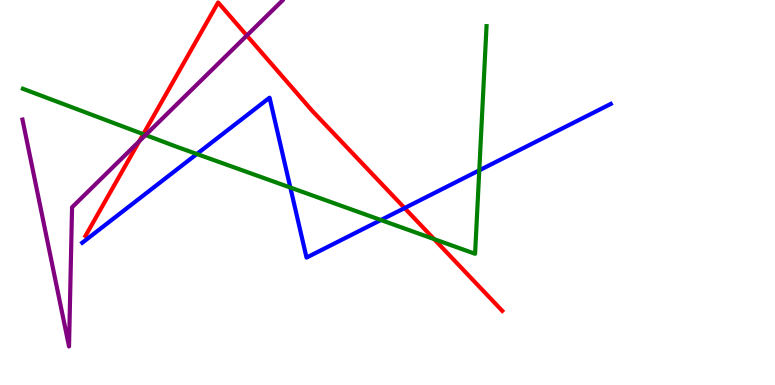[{'lines': ['blue', 'red'], 'intersections': [{'x': 5.22, 'y': 4.6}]}, {'lines': ['green', 'red'], 'intersections': [{'x': 1.85, 'y': 6.52}, {'x': 5.6, 'y': 3.79}]}, {'lines': ['purple', 'red'], 'intersections': [{'x': 1.8, 'y': 6.33}, {'x': 3.18, 'y': 9.08}]}, {'lines': ['blue', 'green'], 'intersections': [{'x': 2.54, 'y': 6.0}, {'x': 3.75, 'y': 5.13}, {'x': 4.91, 'y': 4.29}, {'x': 6.18, 'y': 5.58}]}, {'lines': ['blue', 'purple'], 'intersections': []}, {'lines': ['green', 'purple'], 'intersections': [{'x': 1.88, 'y': 6.49}]}]